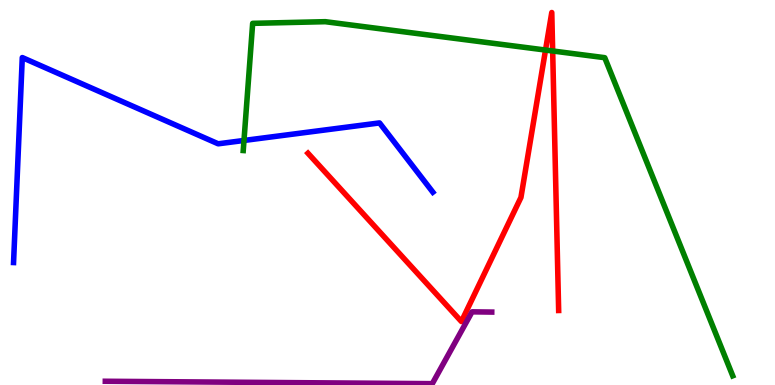[{'lines': ['blue', 'red'], 'intersections': []}, {'lines': ['green', 'red'], 'intersections': [{'x': 7.04, 'y': 8.7}, {'x': 7.13, 'y': 8.68}]}, {'lines': ['purple', 'red'], 'intersections': []}, {'lines': ['blue', 'green'], 'intersections': [{'x': 3.15, 'y': 6.35}]}, {'lines': ['blue', 'purple'], 'intersections': []}, {'lines': ['green', 'purple'], 'intersections': []}]